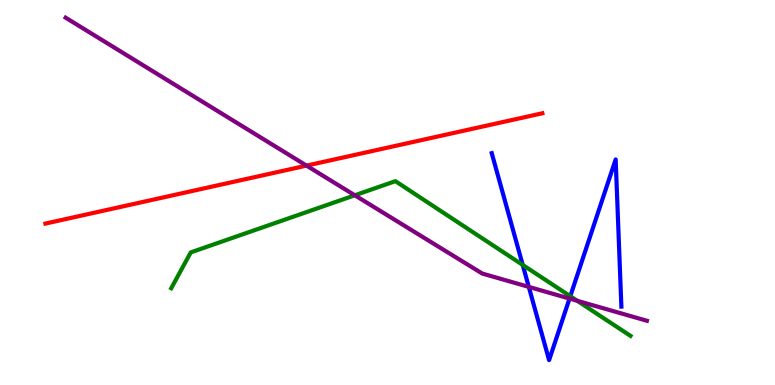[{'lines': ['blue', 'red'], 'intersections': []}, {'lines': ['green', 'red'], 'intersections': []}, {'lines': ['purple', 'red'], 'intersections': [{'x': 3.96, 'y': 5.7}]}, {'lines': ['blue', 'green'], 'intersections': [{'x': 6.74, 'y': 3.12}, {'x': 7.36, 'y': 2.31}]}, {'lines': ['blue', 'purple'], 'intersections': [{'x': 6.82, 'y': 2.55}, {'x': 7.35, 'y': 2.24}]}, {'lines': ['green', 'purple'], 'intersections': [{'x': 4.58, 'y': 4.93}, {'x': 7.45, 'y': 2.19}]}]